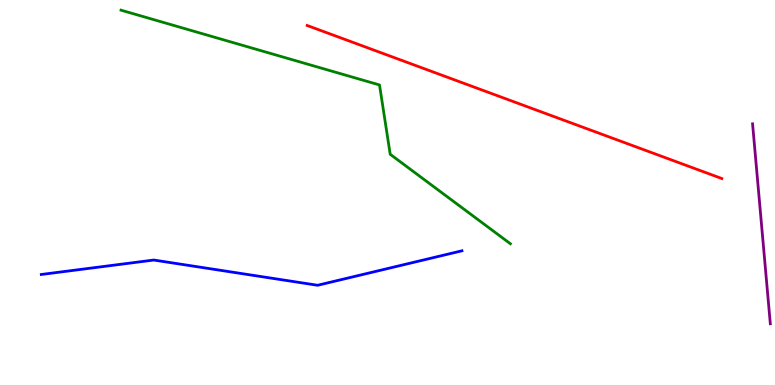[{'lines': ['blue', 'red'], 'intersections': []}, {'lines': ['green', 'red'], 'intersections': []}, {'lines': ['purple', 'red'], 'intersections': []}, {'lines': ['blue', 'green'], 'intersections': []}, {'lines': ['blue', 'purple'], 'intersections': []}, {'lines': ['green', 'purple'], 'intersections': []}]